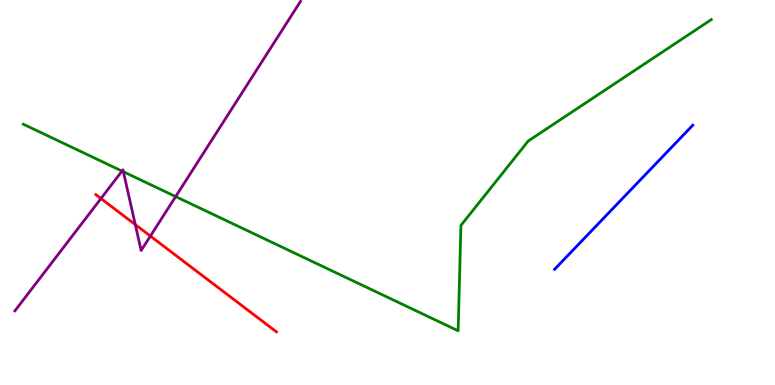[{'lines': ['blue', 'red'], 'intersections': []}, {'lines': ['green', 'red'], 'intersections': []}, {'lines': ['purple', 'red'], 'intersections': [{'x': 1.3, 'y': 4.84}, {'x': 1.75, 'y': 4.17}, {'x': 1.94, 'y': 3.87}]}, {'lines': ['blue', 'green'], 'intersections': []}, {'lines': ['blue', 'purple'], 'intersections': []}, {'lines': ['green', 'purple'], 'intersections': [{'x': 1.57, 'y': 5.56}, {'x': 1.59, 'y': 5.54}, {'x': 2.27, 'y': 4.89}]}]